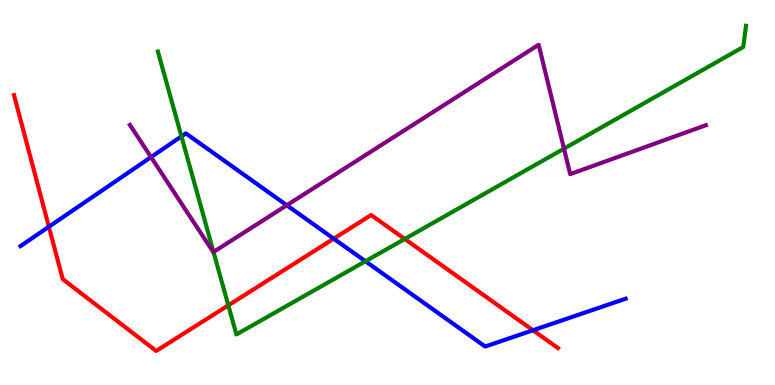[{'lines': ['blue', 'red'], 'intersections': [{'x': 0.631, 'y': 4.11}, {'x': 4.31, 'y': 3.8}, {'x': 6.88, 'y': 1.42}]}, {'lines': ['green', 'red'], 'intersections': [{'x': 2.95, 'y': 2.07}, {'x': 5.22, 'y': 3.79}]}, {'lines': ['purple', 'red'], 'intersections': []}, {'lines': ['blue', 'green'], 'intersections': [{'x': 2.34, 'y': 6.46}, {'x': 4.72, 'y': 3.21}]}, {'lines': ['blue', 'purple'], 'intersections': [{'x': 1.95, 'y': 5.92}, {'x': 3.7, 'y': 4.67}]}, {'lines': ['green', 'purple'], 'intersections': [{'x': 2.75, 'y': 3.46}, {'x': 7.28, 'y': 6.14}]}]